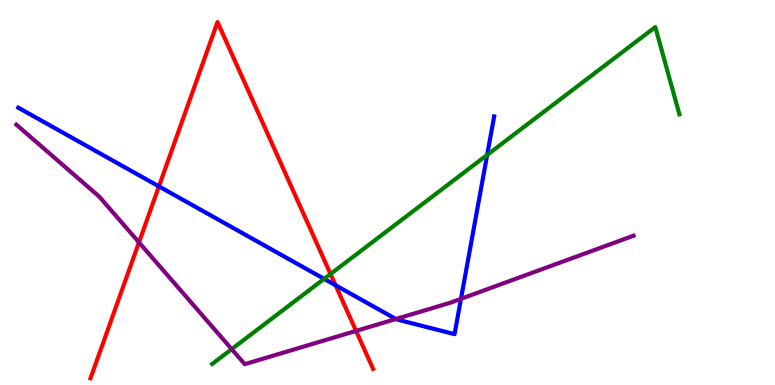[{'lines': ['blue', 'red'], 'intersections': [{'x': 2.05, 'y': 5.16}, {'x': 4.33, 'y': 2.59}]}, {'lines': ['green', 'red'], 'intersections': [{'x': 4.26, 'y': 2.88}]}, {'lines': ['purple', 'red'], 'intersections': [{'x': 1.79, 'y': 3.7}, {'x': 4.59, 'y': 1.4}]}, {'lines': ['blue', 'green'], 'intersections': [{'x': 4.18, 'y': 2.76}, {'x': 6.29, 'y': 5.98}]}, {'lines': ['blue', 'purple'], 'intersections': [{'x': 5.11, 'y': 1.71}, {'x': 5.95, 'y': 2.24}]}, {'lines': ['green', 'purple'], 'intersections': [{'x': 2.99, 'y': 0.932}]}]